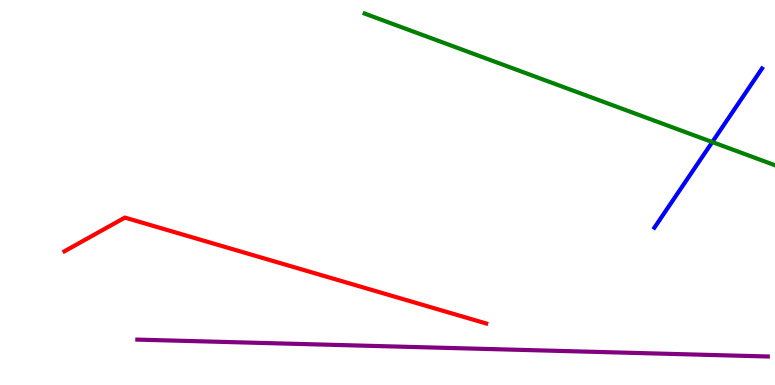[{'lines': ['blue', 'red'], 'intersections': []}, {'lines': ['green', 'red'], 'intersections': []}, {'lines': ['purple', 'red'], 'intersections': []}, {'lines': ['blue', 'green'], 'intersections': [{'x': 9.19, 'y': 6.31}]}, {'lines': ['blue', 'purple'], 'intersections': []}, {'lines': ['green', 'purple'], 'intersections': []}]